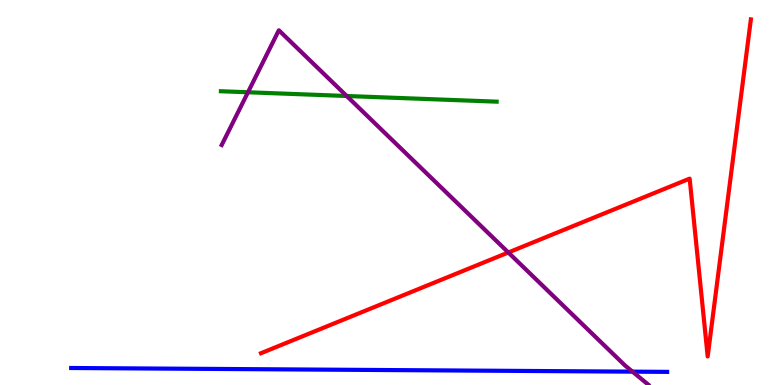[{'lines': ['blue', 'red'], 'intersections': []}, {'lines': ['green', 'red'], 'intersections': []}, {'lines': ['purple', 'red'], 'intersections': [{'x': 6.56, 'y': 3.44}]}, {'lines': ['blue', 'green'], 'intersections': []}, {'lines': ['blue', 'purple'], 'intersections': [{'x': 8.16, 'y': 0.347}]}, {'lines': ['green', 'purple'], 'intersections': [{'x': 3.2, 'y': 7.6}, {'x': 4.47, 'y': 7.51}]}]